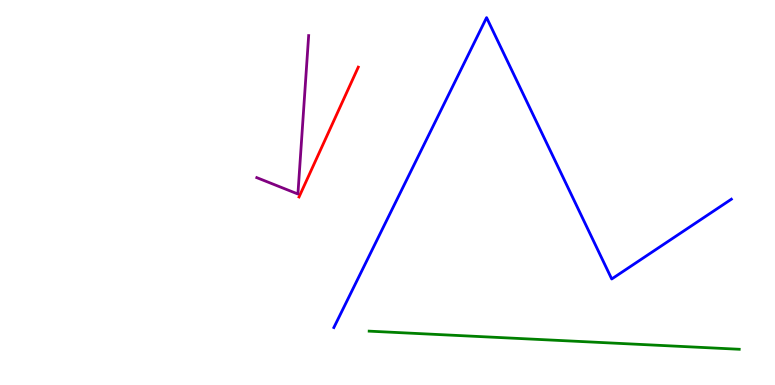[{'lines': ['blue', 'red'], 'intersections': []}, {'lines': ['green', 'red'], 'intersections': []}, {'lines': ['purple', 'red'], 'intersections': []}, {'lines': ['blue', 'green'], 'intersections': []}, {'lines': ['blue', 'purple'], 'intersections': []}, {'lines': ['green', 'purple'], 'intersections': []}]